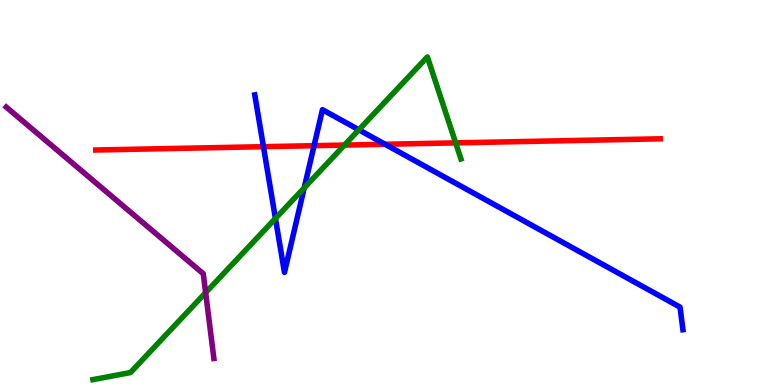[{'lines': ['blue', 'red'], 'intersections': [{'x': 3.4, 'y': 6.19}, {'x': 4.05, 'y': 6.22}, {'x': 4.97, 'y': 6.25}]}, {'lines': ['green', 'red'], 'intersections': [{'x': 4.44, 'y': 6.23}, {'x': 5.88, 'y': 6.29}]}, {'lines': ['purple', 'red'], 'intersections': []}, {'lines': ['blue', 'green'], 'intersections': [{'x': 3.55, 'y': 4.33}, {'x': 3.93, 'y': 5.12}, {'x': 4.63, 'y': 6.63}]}, {'lines': ['blue', 'purple'], 'intersections': []}, {'lines': ['green', 'purple'], 'intersections': [{'x': 2.65, 'y': 2.4}]}]